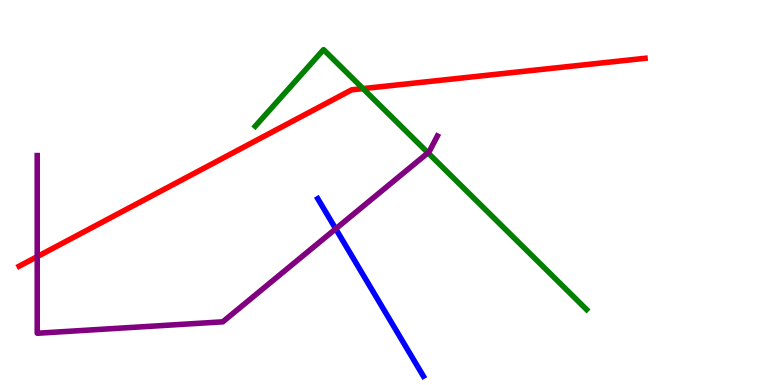[{'lines': ['blue', 'red'], 'intersections': []}, {'lines': ['green', 'red'], 'intersections': [{'x': 4.68, 'y': 7.7}]}, {'lines': ['purple', 'red'], 'intersections': [{'x': 0.48, 'y': 3.33}]}, {'lines': ['blue', 'green'], 'intersections': []}, {'lines': ['blue', 'purple'], 'intersections': [{'x': 4.33, 'y': 4.06}]}, {'lines': ['green', 'purple'], 'intersections': [{'x': 5.52, 'y': 6.03}]}]